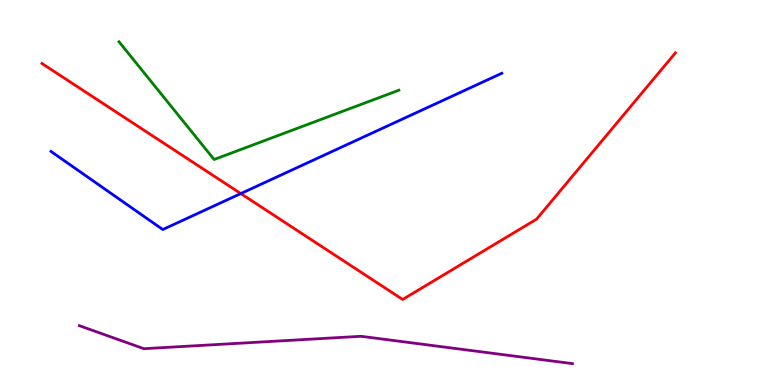[{'lines': ['blue', 'red'], 'intersections': [{'x': 3.11, 'y': 4.97}]}, {'lines': ['green', 'red'], 'intersections': []}, {'lines': ['purple', 'red'], 'intersections': []}, {'lines': ['blue', 'green'], 'intersections': []}, {'lines': ['blue', 'purple'], 'intersections': []}, {'lines': ['green', 'purple'], 'intersections': []}]